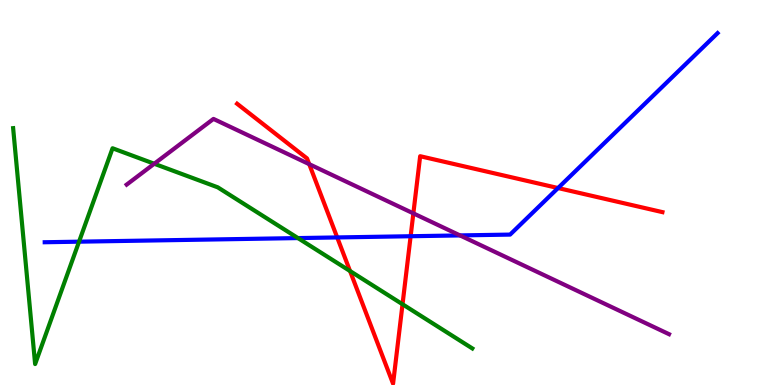[{'lines': ['blue', 'red'], 'intersections': [{'x': 4.35, 'y': 3.83}, {'x': 5.3, 'y': 3.86}, {'x': 7.2, 'y': 5.12}]}, {'lines': ['green', 'red'], 'intersections': [{'x': 4.52, 'y': 2.96}, {'x': 5.19, 'y': 2.1}]}, {'lines': ['purple', 'red'], 'intersections': [{'x': 3.99, 'y': 5.74}, {'x': 5.33, 'y': 4.46}]}, {'lines': ['blue', 'green'], 'intersections': [{'x': 1.02, 'y': 3.72}, {'x': 3.84, 'y': 3.82}]}, {'lines': ['blue', 'purple'], 'intersections': [{'x': 5.94, 'y': 3.89}]}, {'lines': ['green', 'purple'], 'intersections': [{'x': 1.99, 'y': 5.75}]}]